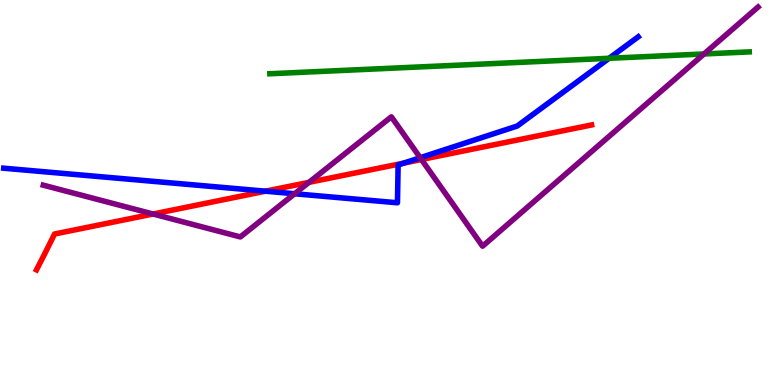[{'lines': ['blue', 'red'], 'intersections': [{'x': 3.42, 'y': 5.03}, {'x': 5.21, 'y': 5.76}]}, {'lines': ['green', 'red'], 'intersections': []}, {'lines': ['purple', 'red'], 'intersections': [{'x': 1.98, 'y': 4.44}, {'x': 3.99, 'y': 5.26}, {'x': 5.44, 'y': 5.86}]}, {'lines': ['blue', 'green'], 'intersections': [{'x': 7.86, 'y': 8.49}]}, {'lines': ['blue', 'purple'], 'intersections': [{'x': 3.8, 'y': 4.97}, {'x': 5.42, 'y': 5.9}]}, {'lines': ['green', 'purple'], 'intersections': [{'x': 9.08, 'y': 8.6}]}]